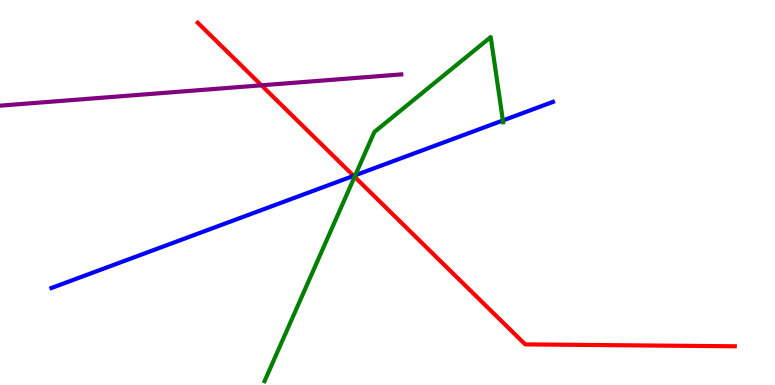[{'lines': ['blue', 'red'], 'intersections': [{'x': 4.56, 'y': 5.43}]}, {'lines': ['green', 'red'], 'intersections': [{'x': 4.58, 'y': 5.41}]}, {'lines': ['purple', 'red'], 'intersections': [{'x': 3.37, 'y': 7.78}]}, {'lines': ['blue', 'green'], 'intersections': [{'x': 4.58, 'y': 5.45}, {'x': 6.49, 'y': 6.87}]}, {'lines': ['blue', 'purple'], 'intersections': []}, {'lines': ['green', 'purple'], 'intersections': []}]